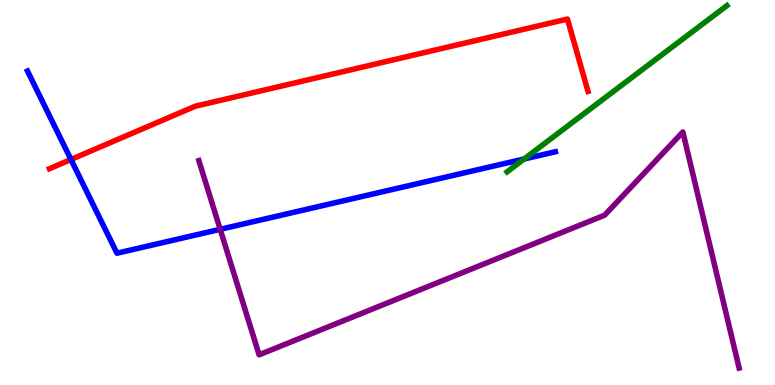[{'lines': ['blue', 'red'], 'intersections': [{'x': 0.915, 'y': 5.86}]}, {'lines': ['green', 'red'], 'intersections': []}, {'lines': ['purple', 'red'], 'intersections': []}, {'lines': ['blue', 'green'], 'intersections': [{'x': 6.76, 'y': 5.87}]}, {'lines': ['blue', 'purple'], 'intersections': [{'x': 2.84, 'y': 4.04}]}, {'lines': ['green', 'purple'], 'intersections': []}]